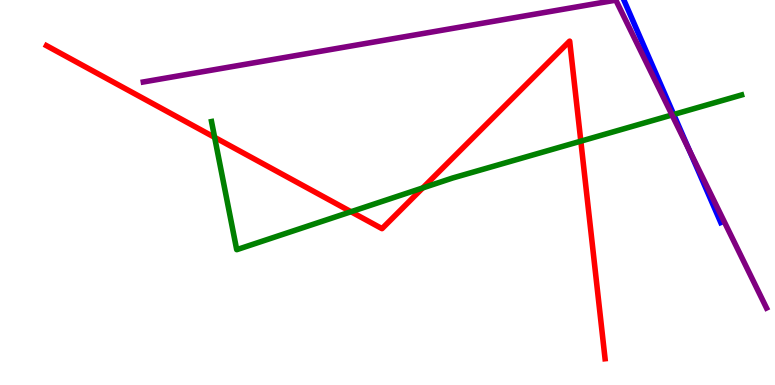[{'lines': ['blue', 'red'], 'intersections': []}, {'lines': ['green', 'red'], 'intersections': [{'x': 2.77, 'y': 6.43}, {'x': 4.53, 'y': 4.5}, {'x': 5.45, 'y': 5.12}, {'x': 7.49, 'y': 6.33}]}, {'lines': ['purple', 'red'], 'intersections': []}, {'lines': ['blue', 'green'], 'intersections': [{'x': 8.69, 'y': 7.03}]}, {'lines': ['blue', 'purple'], 'intersections': [{'x': 8.89, 'y': 6.1}]}, {'lines': ['green', 'purple'], 'intersections': [{'x': 8.67, 'y': 7.01}]}]